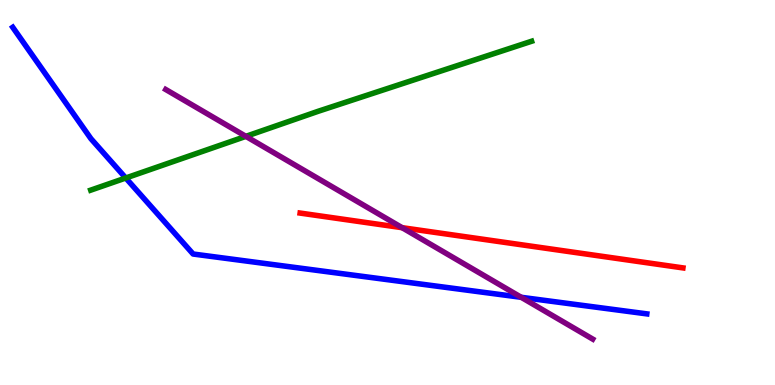[{'lines': ['blue', 'red'], 'intersections': []}, {'lines': ['green', 'red'], 'intersections': []}, {'lines': ['purple', 'red'], 'intersections': [{'x': 5.19, 'y': 4.09}]}, {'lines': ['blue', 'green'], 'intersections': [{'x': 1.62, 'y': 5.38}]}, {'lines': ['blue', 'purple'], 'intersections': [{'x': 6.73, 'y': 2.28}]}, {'lines': ['green', 'purple'], 'intersections': [{'x': 3.17, 'y': 6.46}]}]